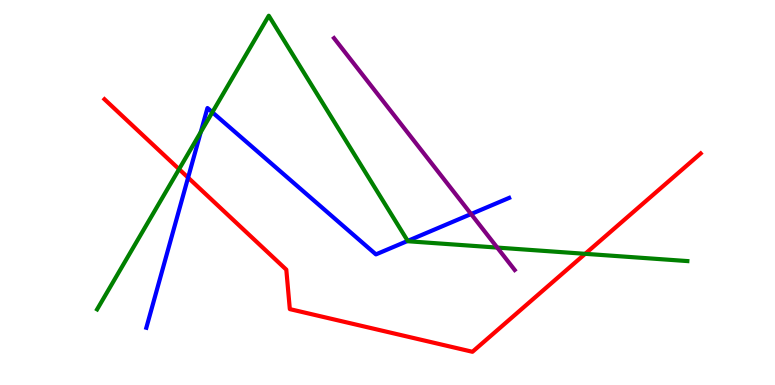[{'lines': ['blue', 'red'], 'intersections': [{'x': 2.43, 'y': 5.39}]}, {'lines': ['green', 'red'], 'intersections': [{'x': 2.31, 'y': 5.61}, {'x': 7.55, 'y': 3.41}]}, {'lines': ['purple', 'red'], 'intersections': []}, {'lines': ['blue', 'green'], 'intersections': [{'x': 2.59, 'y': 6.57}, {'x': 2.74, 'y': 7.08}, {'x': 5.26, 'y': 3.74}]}, {'lines': ['blue', 'purple'], 'intersections': [{'x': 6.08, 'y': 4.44}]}, {'lines': ['green', 'purple'], 'intersections': [{'x': 6.42, 'y': 3.57}]}]